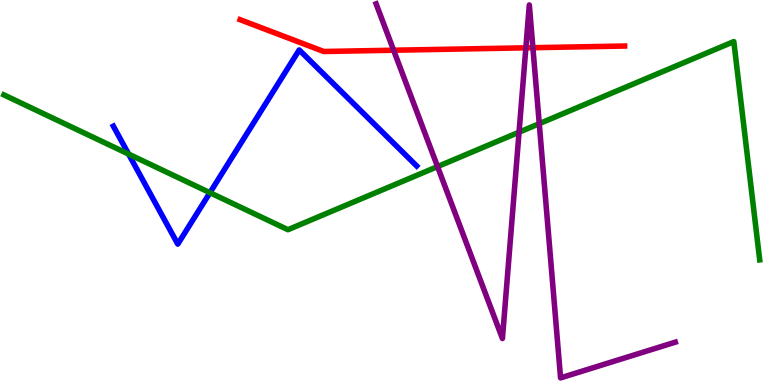[{'lines': ['blue', 'red'], 'intersections': []}, {'lines': ['green', 'red'], 'intersections': []}, {'lines': ['purple', 'red'], 'intersections': [{'x': 5.08, 'y': 8.7}, {'x': 6.79, 'y': 8.76}, {'x': 6.88, 'y': 8.76}]}, {'lines': ['blue', 'green'], 'intersections': [{'x': 1.66, 'y': 6.0}, {'x': 2.71, 'y': 5.0}]}, {'lines': ['blue', 'purple'], 'intersections': []}, {'lines': ['green', 'purple'], 'intersections': [{'x': 5.65, 'y': 5.67}, {'x': 6.7, 'y': 6.57}, {'x': 6.96, 'y': 6.79}]}]